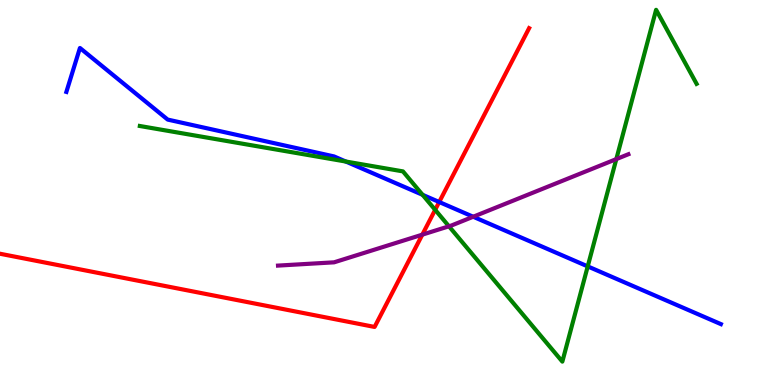[{'lines': ['blue', 'red'], 'intersections': [{'x': 5.67, 'y': 4.75}]}, {'lines': ['green', 'red'], 'intersections': [{'x': 5.61, 'y': 4.55}]}, {'lines': ['purple', 'red'], 'intersections': [{'x': 5.45, 'y': 3.91}]}, {'lines': ['blue', 'green'], 'intersections': [{'x': 4.46, 'y': 5.8}, {'x': 5.45, 'y': 4.94}, {'x': 7.58, 'y': 3.08}]}, {'lines': ['blue', 'purple'], 'intersections': [{'x': 6.11, 'y': 4.37}]}, {'lines': ['green', 'purple'], 'intersections': [{'x': 5.79, 'y': 4.12}, {'x': 7.95, 'y': 5.87}]}]